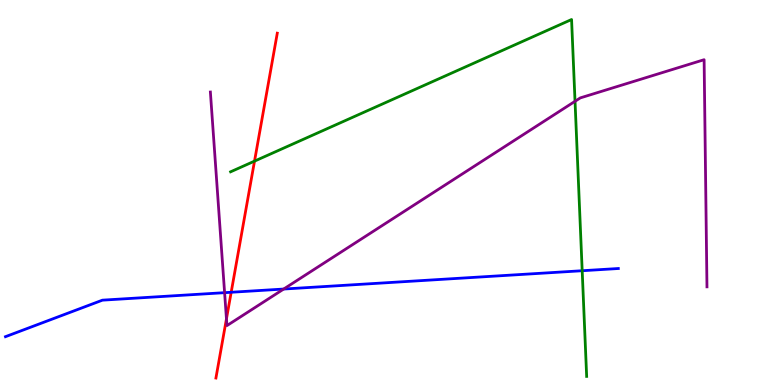[{'lines': ['blue', 'red'], 'intersections': [{'x': 2.98, 'y': 2.41}]}, {'lines': ['green', 'red'], 'intersections': [{'x': 3.28, 'y': 5.81}]}, {'lines': ['purple', 'red'], 'intersections': [{'x': 2.92, 'y': 1.72}]}, {'lines': ['blue', 'green'], 'intersections': [{'x': 7.51, 'y': 2.97}]}, {'lines': ['blue', 'purple'], 'intersections': [{'x': 2.9, 'y': 2.4}, {'x': 3.66, 'y': 2.49}]}, {'lines': ['green', 'purple'], 'intersections': [{'x': 7.42, 'y': 7.37}]}]